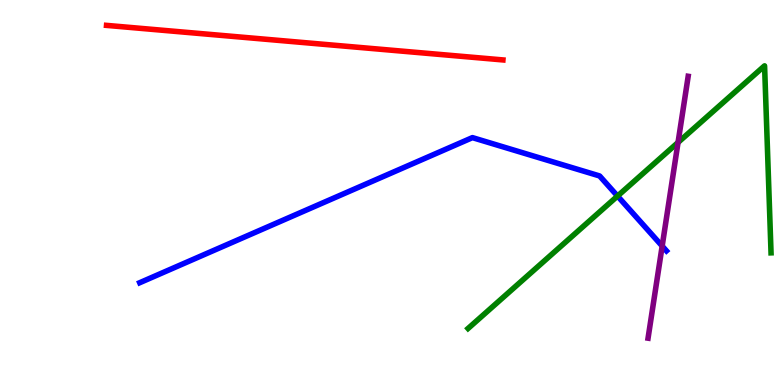[{'lines': ['blue', 'red'], 'intersections': []}, {'lines': ['green', 'red'], 'intersections': []}, {'lines': ['purple', 'red'], 'intersections': []}, {'lines': ['blue', 'green'], 'intersections': [{'x': 7.97, 'y': 4.91}]}, {'lines': ['blue', 'purple'], 'intersections': [{'x': 8.54, 'y': 3.61}]}, {'lines': ['green', 'purple'], 'intersections': [{'x': 8.75, 'y': 6.3}]}]